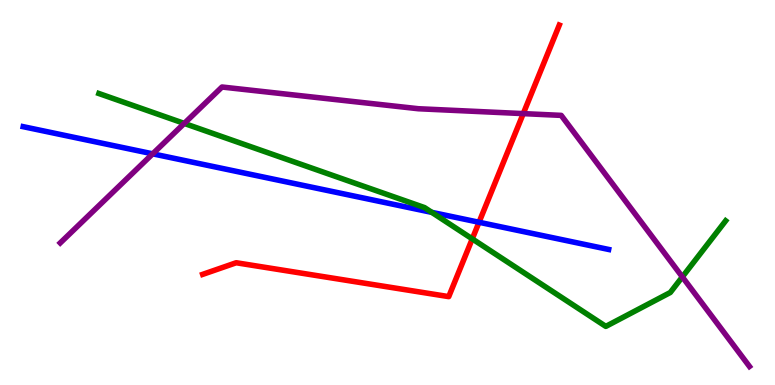[{'lines': ['blue', 'red'], 'intersections': [{'x': 6.18, 'y': 4.23}]}, {'lines': ['green', 'red'], 'intersections': [{'x': 6.09, 'y': 3.8}]}, {'lines': ['purple', 'red'], 'intersections': [{'x': 6.75, 'y': 7.05}]}, {'lines': ['blue', 'green'], 'intersections': [{'x': 5.57, 'y': 4.48}]}, {'lines': ['blue', 'purple'], 'intersections': [{'x': 1.97, 'y': 6.0}]}, {'lines': ['green', 'purple'], 'intersections': [{'x': 2.38, 'y': 6.79}, {'x': 8.8, 'y': 2.81}]}]